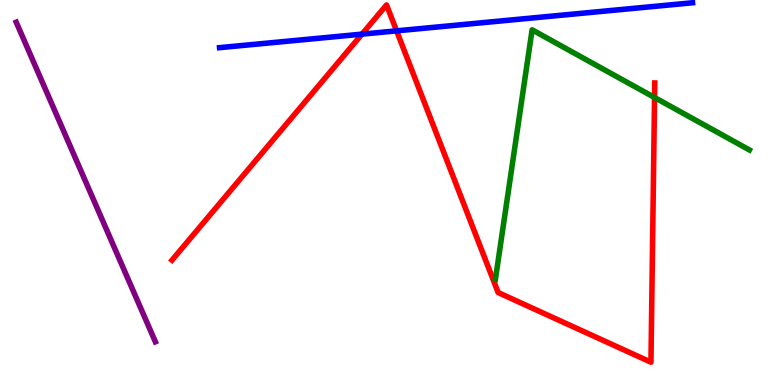[{'lines': ['blue', 'red'], 'intersections': [{'x': 4.67, 'y': 9.11}, {'x': 5.12, 'y': 9.2}]}, {'lines': ['green', 'red'], 'intersections': [{'x': 8.45, 'y': 7.47}]}, {'lines': ['purple', 'red'], 'intersections': []}, {'lines': ['blue', 'green'], 'intersections': []}, {'lines': ['blue', 'purple'], 'intersections': []}, {'lines': ['green', 'purple'], 'intersections': []}]